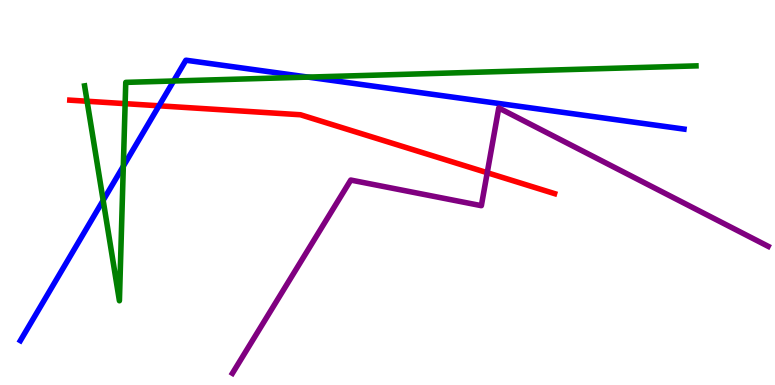[{'lines': ['blue', 'red'], 'intersections': [{'x': 2.05, 'y': 7.25}]}, {'lines': ['green', 'red'], 'intersections': [{'x': 1.12, 'y': 7.37}, {'x': 1.61, 'y': 7.31}]}, {'lines': ['purple', 'red'], 'intersections': [{'x': 6.29, 'y': 5.51}]}, {'lines': ['blue', 'green'], 'intersections': [{'x': 1.33, 'y': 4.8}, {'x': 1.59, 'y': 5.68}, {'x': 2.24, 'y': 7.9}, {'x': 3.98, 'y': 8.0}]}, {'lines': ['blue', 'purple'], 'intersections': []}, {'lines': ['green', 'purple'], 'intersections': []}]